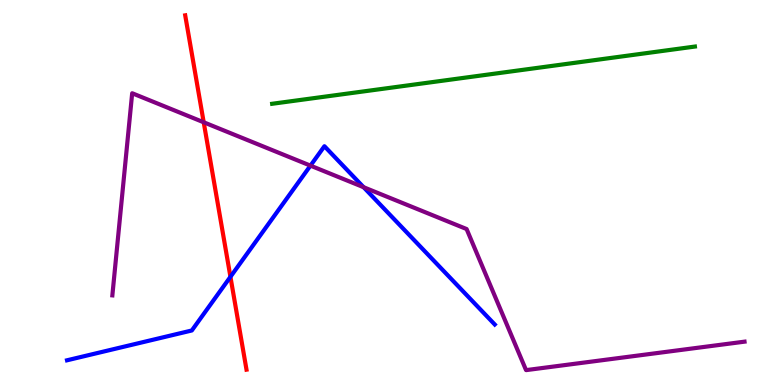[{'lines': ['blue', 'red'], 'intersections': [{'x': 2.97, 'y': 2.81}]}, {'lines': ['green', 'red'], 'intersections': []}, {'lines': ['purple', 'red'], 'intersections': [{'x': 2.63, 'y': 6.82}]}, {'lines': ['blue', 'green'], 'intersections': []}, {'lines': ['blue', 'purple'], 'intersections': [{'x': 4.01, 'y': 5.7}, {'x': 4.69, 'y': 5.14}]}, {'lines': ['green', 'purple'], 'intersections': []}]